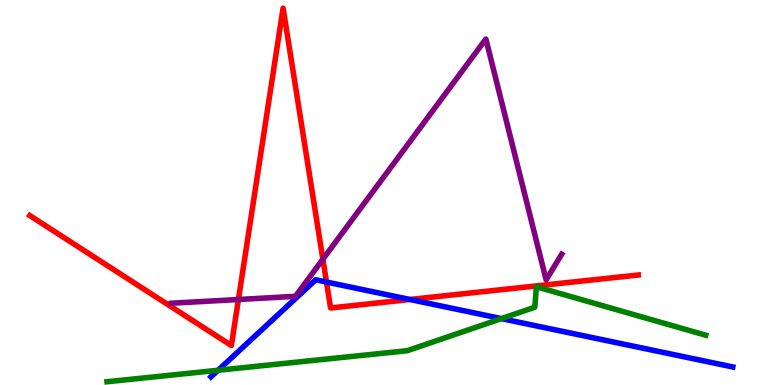[{'lines': ['blue', 'red'], 'intersections': [{'x': 4.21, 'y': 2.67}, {'x': 5.29, 'y': 2.22}]}, {'lines': ['green', 'red'], 'intersections': []}, {'lines': ['purple', 'red'], 'intersections': [{'x': 3.08, 'y': 2.22}, {'x': 4.17, 'y': 3.27}]}, {'lines': ['blue', 'green'], 'intersections': [{'x': 2.81, 'y': 0.383}, {'x': 6.47, 'y': 1.72}]}, {'lines': ['blue', 'purple'], 'intersections': []}, {'lines': ['green', 'purple'], 'intersections': []}]